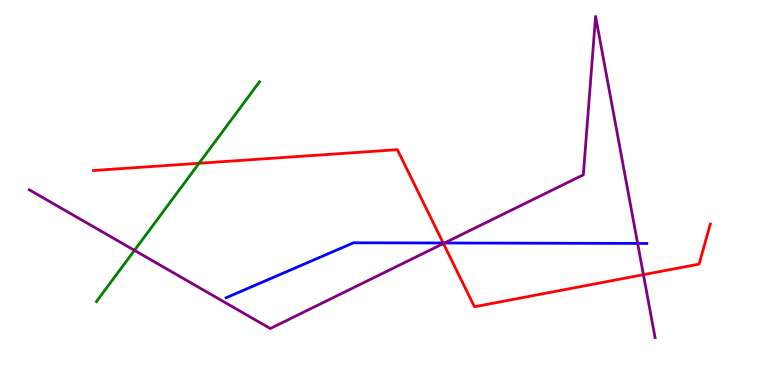[{'lines': ['blue', 'red'], 'intersections': [{'x': 5.72, 'y': 3.69}]}, {'lines': ['green', 'red'], 'intersections': [{'x': 2.57, 'y': 5.76}]}, {'lines': ['purple', 'red'], 'intersections': [{'x': 5.72, 'y': 3.67}, {'x': 8.3, 'y': 2.87}]}, {'lines': ['blue', 'green'], 'intersections': []}, {'lines': ['blue', 'purple'], 'intersections': [{'x': 5.74, 'y': 3.69}, {'x': 8.23, 'y': 3.68}]}, {'lines': ['green', 'purple'], 'intersections': [{'x': 1.73, 'y': 3.5}]}]